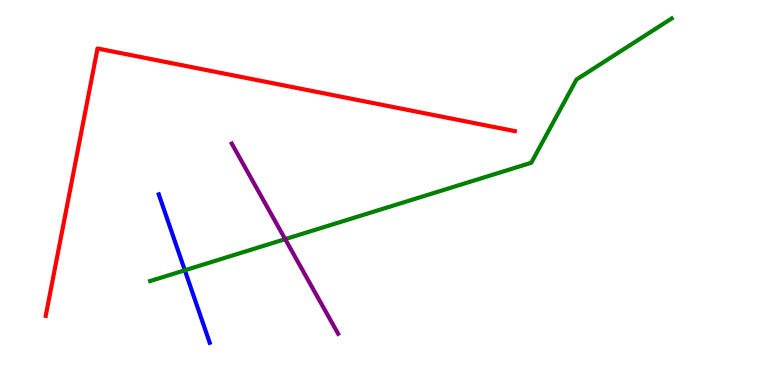[{'lines': ['blue', 'red'], 'intersections': []}, {'lines': ['green', 'red'], 'intersections': []}, {'lines': ['purple', 'red'], 'intersections': []}, {'lines': ['blue', 'green'], 'intersections': [{'x': 2.39, 'y': 2.98}]}, {'lines': ['blue', 'purple'], 'intersections': []}, {'lines': ['green', 'purple'], 'intersections': [{'x': 3.68, 'y': 3.79}]}]